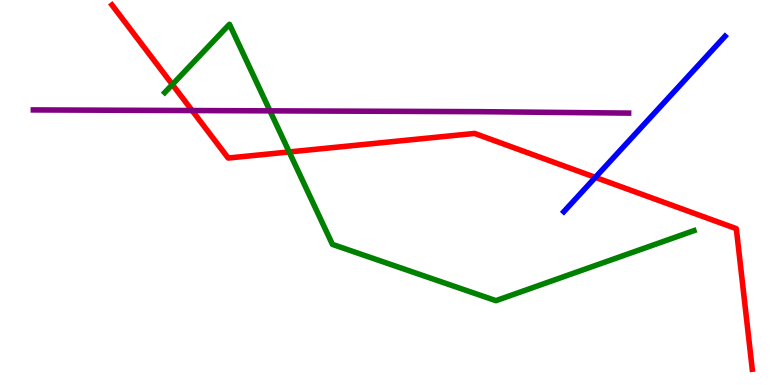[{'lines': ['blue', 'red'], 'intersections': [{'x': 7.68, 'y': 5.39}]}, {'lines': ['green', 'red'], 'intersections': [{'x': 2.22, 'y': 7.8}, {'x': 3.73, 'y': 6.05}]}, {'lines': ['purple', 'red'], 'intersections': [{'x': 2.48, 'y': 7.13}]}, {'lines': ['blue', 'green'], 'intersections': []}, {'lines': ['blue', 'purple'], 'intersections': []}, {'lines': ['green', 'purple'], 'intersections': [{'x': 3.48, 'y': 7.12}]}]